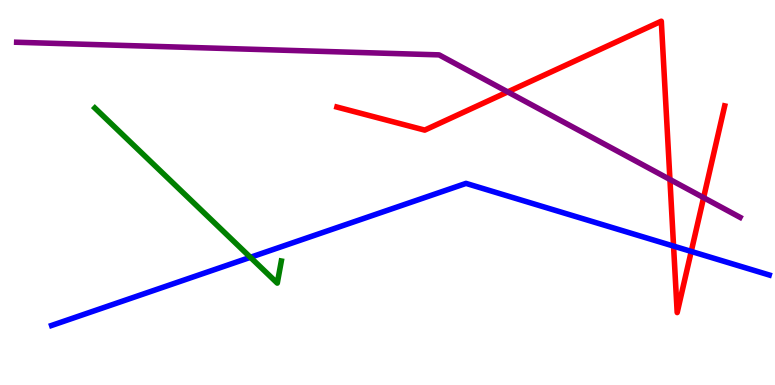[{'lines': ['blue', 'red'], 'intersections': [{'x': 8.69, 'y': 3.61}, {'x': 8.92, 'y': 3.47}]}, {'lines': ['green', 'red'], 'intersections': []}, {'lines': ['purple', 'red'], 'intersections': [{'x': 6.55, 'y': 7.61}, {'x': 8.64, 'y': 5.34}, {'x': 9.08, 'y': 4.87}]}, {'lines': ['blue', 'green'], 'intersections': [{'x': 3.23, 'y': 3.32}]}, {'lines': ['blue', 'purple'], 'intersections': []}, {'lines': ['green', 'purple'], 'intersections': []}]